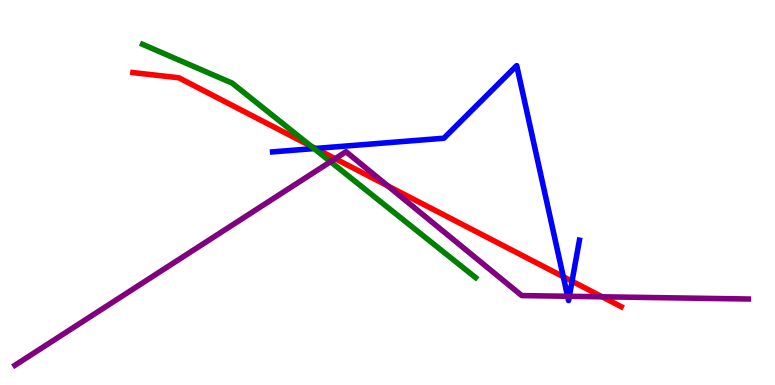[{'lines': ['blue', 'red'], 'intersections': [{'x': 4.07, 'y': 6.14}, {'x': 7.27, 'y': 2.81}, {'x': 7.38, 'y': 2.7}]}, {'lines': ['green', 'red'], 'intersections': [{'x': 4.02, 'y': 6.2}]}, {'lines': ['purple', 'red'], 'intersections': [{'x': 4.32, 'y': 5.88}, {'x': 5.0, 'y': 5.17}, {'x': 7.77, 'y': 2.29}]}, {'lines': ['blue', 'green'], 'intersections': [{'x': 4.05, 'y': 6.14}]}, {'lines': ['blue', 'purple'], 'intersections': [{'x': 7.32, 'y': 2.3}, {'x': 7.35, 'y': 2.3}]}, {'lines': ['green', 'purple'], 'intersections': [{'x': 4.26, 'y': 5.8}]}]